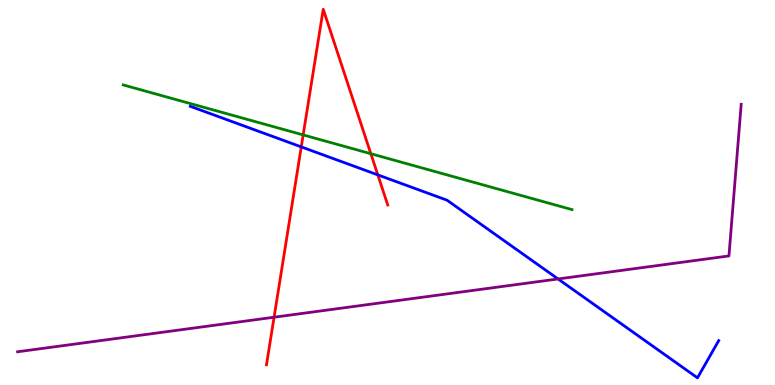[{'lines': ['blue', 'red'], 'intersections': [{'x': 3.89, 'y': 6.18}, {'x': 4.88, 'y': 5.46}]}, {'lines': ['green', 'red'], 'intersections': [{'x': 3.91, 'y': 6.5}, {'x': 4.79, 'y': 6.01}]}, {'lines': ['purple', 'red'], 'intersections': [{'x': 3.54, 'y': 1.76}]}, {'lines': ['blue', 'green'], 'intersections': []}, {'lines': ['blue', 'purple'], 'intersections': [{'x': 7.2, 'y': 2.75}]}, {'lines': ['green', 'purple'], 'intersections': []}]